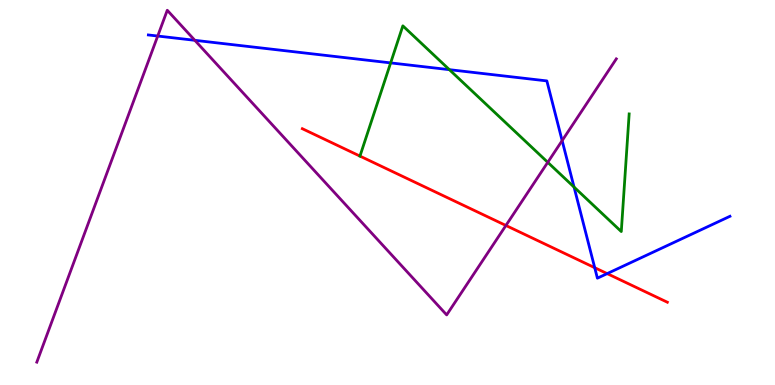[{'lines': ['blue', 'red'], 'intersections': [{'x': 7.67, 'y': 3.05}, {'x': 7.83, 'y': 2.89}]}, {'lines': ['green', 'red'], 'intersections': [{'x': 4.64, 'y': 5.95}]}, {'lines': ['purple', 'red'], 'intersections': [{'x': 6.53, 'y': 4.14}]}, {'lines': ['blue', 'green'], 'intersections': [{'x': 5.04, 'y': 8.37}, {'x': 5.8, 'y': 8.19}, {'x': 7.41, 'y': 5.14}]}, {'lines': ['blue', 'purple'], 'intersections': [{'x': 2.04, 'y': 9.06}, {'x': 2.51, 'y': 8.95}, {'x': 7.25, 'y': 6.35}]}, {'lines': ['green', 'purple'], 'intersections': [{'x': 7.07, 'y': 5.78}]}]